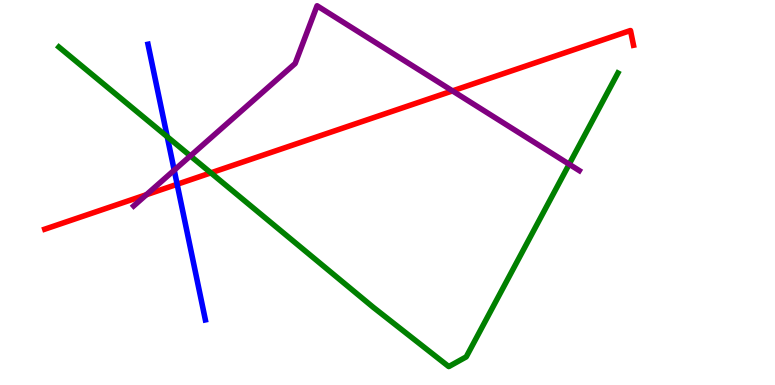[{'lines': ['blue', 'red'], 'intersections': [{'x': 2.29, 'y': 5.21}]}, {'lines': ['green', 'red'], 'intersections': [{'x': 2.72, 'y': 5.51}]}, {'lines': ['purple', 'red'], 'intersections': [{'x': 1.89, 'y': 4.94}, {'x': 5.84, 'y': 7.64}]}, {'lines': ['blue', 'green'], 'intersections': [{'x': 2.16, 'y': 6.45}]}, {'lines': ['blue', 'purple'], 'intersections': [{'x': 2.25, 'y': 5.58}]}, {'lines': ['green', 'purple'], 'intersections': [{'x': 2.46, 'y': 5.95}, {'x': 7.34, 'y': 5.73}]}]